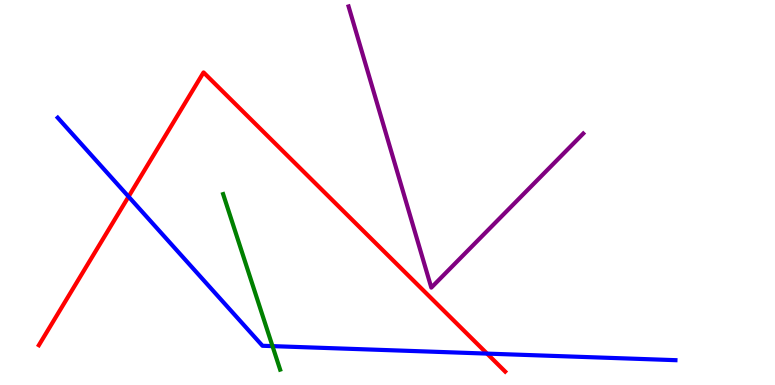[{'lines': ['blue', 'red'], 'intersections': [{'x': 1.66, 'y': 4.89}, {'x': 6.28, 'y': 0.815}]}, {'lines': ['green', 'red'], 'intersections': []}, {'lines': ['purple', 'red'], 'intersections': []}, {'lines': ['blue', 'green'], 'intersections': [{'x': 3.52, 'y': 1.01}]}, {'lines': ['blue', 'purple'], 'intersections': []}, {'lines': ['green', 'purple'], 'intersections': []}]